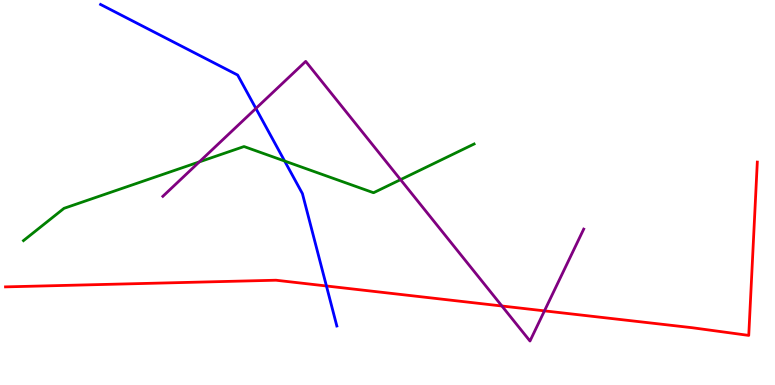[{'lines': ['blue', 'red'], 'intersections': [{'x': 4.21, 'y': 2.57}]}, {'lines': ['green', 'red'], 'intersections': []}, {'lines': ['purple', 'red'], 'intersections': [{'x': 6.48, 'y': 2.05}, {'x': 7.03, 'y': 1.93}]}, {'lines': ['blue', 'green'], 'intersections': [{'x': 3.67, 'y': 5.82}]}, {'lines': ['blue', 'purple'], 'intersections': [{'x': 3.3, 'y': 7.18}]}, {'lines': ['green', 'purple'], 'intersections': [{'x': 2.57, 'y': 5.79}, {'x': 5.17, 'y': 5.33}]}]